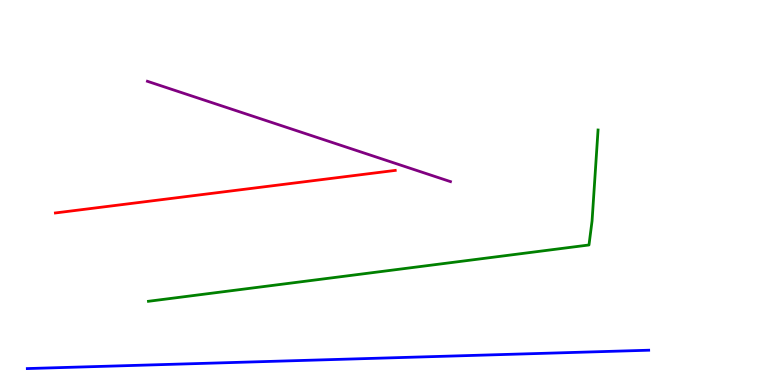[{'lines': ['blue', 'red'], 'intersections': []}, {'lines': ['green', 'red'], 'intersections': []}, {'lines': ['purple', 'red'], 'intersections': []}, {'lines': ['blue', 'green'], 'intersections': []}, {'lines': ['blue', 'purple'], 'intersections': []}, {'lines': ['green', 'purple'], 'intersections': []}]